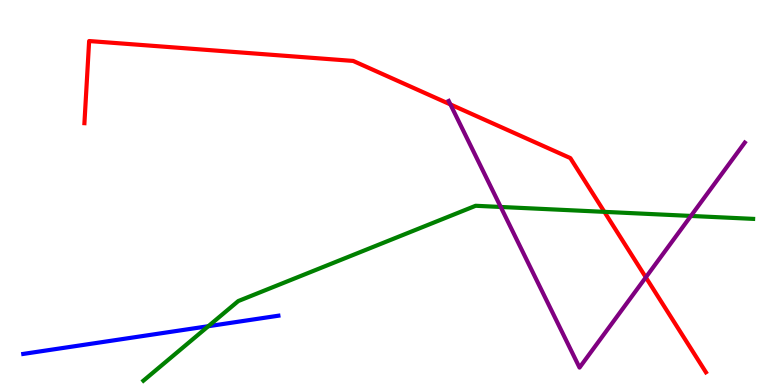[{'lines': ['blue', 'red'], 'intersections': []}, {'lines': ['green', 'red'], 'intersections': [{'x': 7.8, 'y': 4.5}]}, {'lines': ['purple', 'red'], 'intersections': [{'x': 5.81, 'y': 7.29}, {'x': 8.33, 'y': 2.8}]}, {'lines': ['blue', 'green'], 'intersections': [{'x': 2.69, 'y': 1.53}]}, {'lines': ['blue', 'purple'], 'intersections': []}, {'lines': ['green', 'purple'], 'intersections': [{'x': 6.46, 'y': 4.62}, {'x': 8.92, 'y': 4.39}]}]